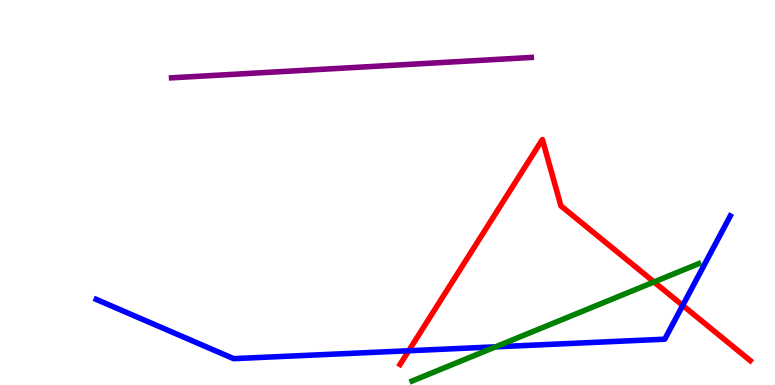[{'lines': ['blue', 'red'], 'intersections': [{'x': 5.27, 'y': 0.89}, {'x': 8.81, 'y': 2.07}]}, {'lines': ['green', 'red'], 'intersections': [{'x': 8.44, 'y': 2.68}]}, {'lines': ['purple', 'red'], 'intersections': []}, {'lines': ['blue', 'green'], 'intersections': [{'x': 6.39, 'y': 0.991}]}, {'lines': ['blue', 'purple'], 'intersections': []}, {'lines': ['green', 'purple'], 'intersections': []}]